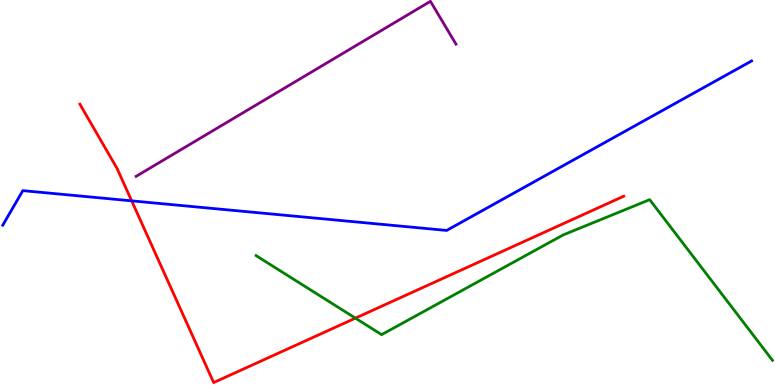[{'lines': ['blue', 'red'], 'intersections': [{'x': 1.7, 'y': 4.78}]}, {'lines': ['green', 'red'], 'intersections': [{'x': 4.59, 'y': 1.74}]}, {'lines': ['purple', 'red'], 'intersections': []}, {'lines': ['blue', 'green'], 'intersections': []}, {'lines': ['blue', 'purple'], 'intersections': []}, {'lines': ['green', 'purple'], 'intersections': []}]